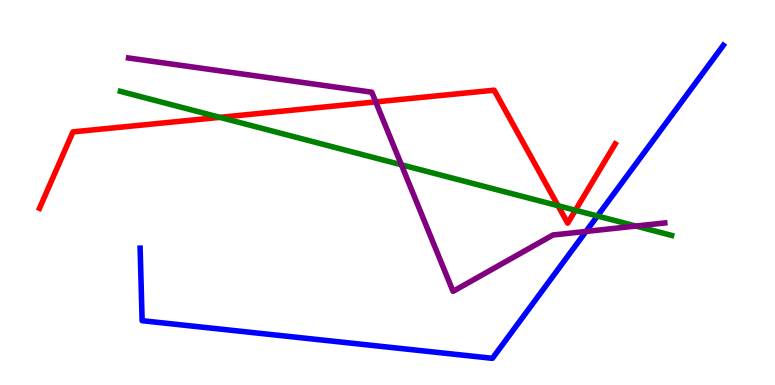[{'lines': ['blue', 'red'], 'intersections': []}, {'lines': ['green', 'red'], 'intersections': [{'x': 2.84, 'y': 6.95}, {'x': 7.2, 'y': 4.66}, {'x': 7.42, 'y': 4.54}]}, {'lines': ['purple', 'red'], 'intersections': [{'x': 4.85, 'y': 7.35}]}, {'lines': ['blue', 'green'], 'intersections': [{'x': 7.71, 'y': 4.39}]}, {'lines': ['blue', 'purple'], 'intersections': [{'x': 7.56, 'y': 3.99}]}, {'lines': ['green', 'purple'], 'intersections': [{'x': 5.18, 'y': 5.72}, {'x': 8.21, 'y': 4.13}]}]